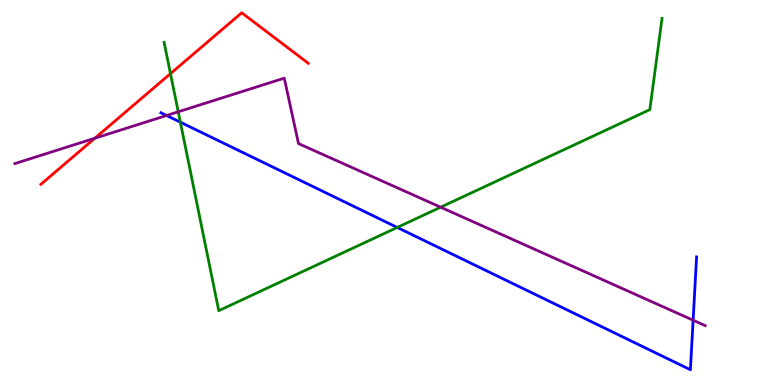[{'lines': ['blue', 'red'], 'intersections': []}, {'lines': ['green', 'red'], 'intersections': [{'x': 2.2, 'y': 8.09}]}, {'lines': ['purple', 'red'], 'intersections': [{'x': 1.22, 'y': 6.41}]}, {'lines': ['blue', 'green'], 'intersections': [{'x': 2.33, 'y': 6.83}, {'x': 5.13, 'y': 4.09}]}, {'lines': ['blue', 'purple'], 'intersections': [{'x': 2.15, 'y': 7.0}, {'x': 8.94, 'y': 1.68}]}, {'lines': ['green', 'purple'], 'intersections': [{'x': 2.3, 'y': 7.1}, {'x': 5.69, 'y': 4.62}]}]